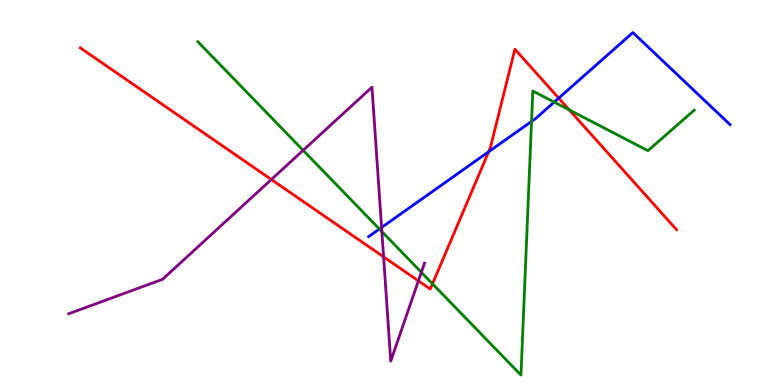[{'lines': ['blue', 'red'], 'intersections': [{'x': 6.31, 'y': 6.06}, {'x': 7.21, 'y': 7.45}]}, {'lines': ['green', 'red'], 'intersections': [{'x': 5.58, 'y': 2.63}, {'x': 7.35, 'y': 7.15}]}, {'lines': ['purple', 'red'], 'intersections': [{'x': 3.5, 'y': 5.34}, {'x': 4.95, 'y': 3.33}, {'x': 5.4, 'y': 2.7}]}, {'lines': ['blue', 'green'], 'intersections': [{'x': 4.9, 'y': 4.05}, {'x': 6.86, 'y': 6.85}, {'x': 7.15, 'y': 7.35}]}, {'lines': ['blue', 'purple'], 'intersections': [{'x': 4.92, 'y': 4.09}]}, {'lines': ['green', 'purple'], 'intersections': [{'x': 3.91, 'y': 6.1}, {'x': 4.93, 'y': 3.99}, {'x': 5.44, 'y': 2.93}]}]